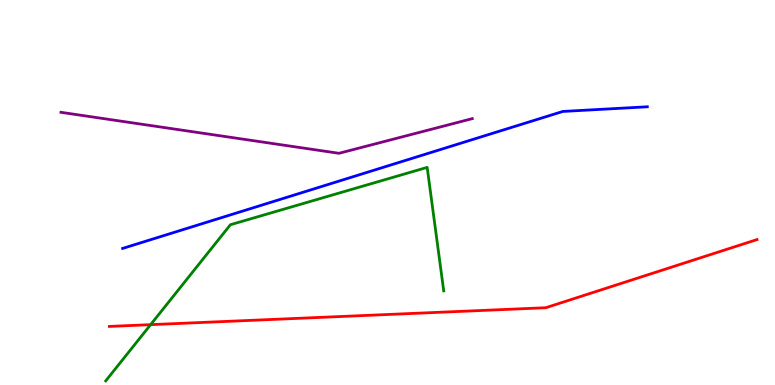[{'lines': ['blue', 'red'], 'intersections': []}, {'lines': ['green', 'red'], 'intersections': [{'x': 1.94, 'y': 1.57}]}, {'lines': ['purple', 'red'], 'intersections': []}, {'lines': ['blue', 'green'], 'intersections': []}, {'lines': ['blue', 'purple'], 'intersections': []}, {'lines': ['green', 'purple'], 'intersections': []}]